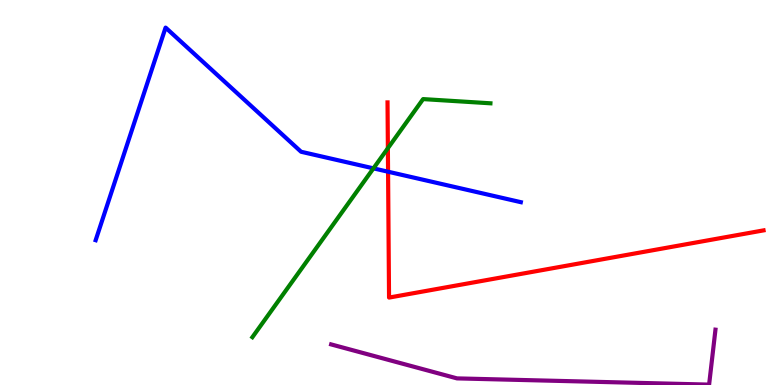[{'lines': ['blue', 'red'], 'intersections': [{'x': 5.01, 'y': 5.54}]}, {'lines': ['green', 'red'], 'intersections': [{'x': 5.0, 'y': 6.15}]}, {'lines': ['purple', 'red'], 'intersections': []}, {'lines': ['blue', 'green'], 'intersections': [{'x': 4.82, 'y': 5.63}]}, {'lines': ['blue', 'purple'], 'intersections': []}, {'lines': ['green', 'purple'], 'intersections': []}]